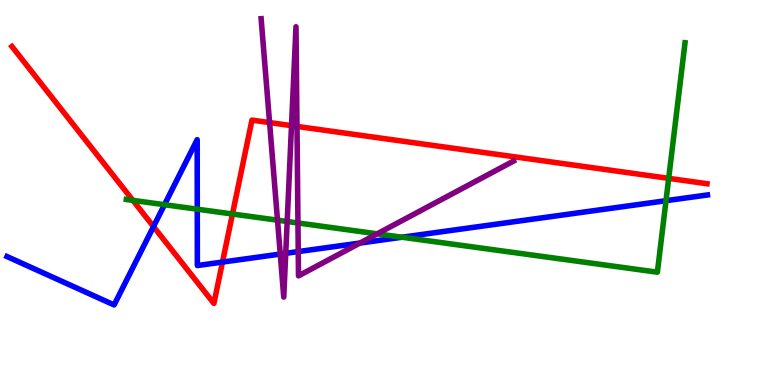[{'lines': ['blue', 'red'], 'intersections': [{'x': 1.98, 'y': 4.11}, {'x': 2.87, 'y': 3.19}]}, {'lines': ['green', 'red'], 'intersections': [{'x': 1.71, 'y': 4.8}, {'x': 3.0, 'y': 4.44}, {'x': 8.63, 'y': 5.37}]}, {'lines': ['purple', 'red'], 'intersections': [{'x': 3.48, 'y': 6.82}, {'x': 3.76, 'y': 6.74}, {'x': 3.83, 'y': 6.72}]}, {'lines': ['blue', 'green'], 'intersections': [{'x': 2.12, 'y': 4.68}, {'x': 2.55, 'y': 4.57}, {'x': 5.19, 'y': 3.84}, {'x': 8.59, 'y': 4.79}]}, {'lines': ['blue', 'purple'], 'intersections': [{'x': 3.62, 'y': 3.4}, {'x': 3.69, 'y': 3.42}, {'x': 3.85, 'y': 3.47}, {'x': 4.64, 'y': 3.69}]}, {'lines': ['green', 'purple'], 'intersections': [{'x': 3.58, 'y': 4.28}, {'x': 3.71, 'y': 4.25}, {'x': 3.84, 'y': 4.21}, {'x': 4.87, 'y': 3.93}]}]